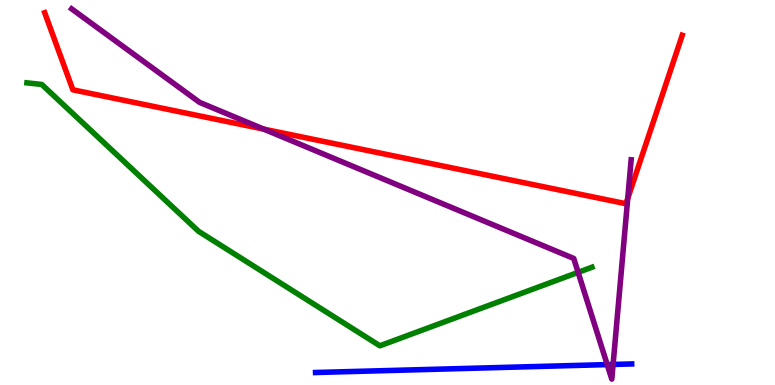[{'lines': ['blue', 'red'], 'intersections': []}, {'lines': ['green', 'red'], 'intersections': []}, {'lines': ['purple', 'red'], 'intersections': [{'x': 3.4, 'y': 6.65}, {'x': 8.1, 'y': 4.85}]}, {'lines': ['blue', 'green'], 'intersections': []}, {'lines': ['blue', 'purple'], 'intersections': [{'x': 7.84, 'y': 0.53}, {'x': 7.91, 'y': 0.534}]}, {'lines': ['green', 'purple'], 'intersections': [{'x': 7.46, 'y': 2.93}]}]